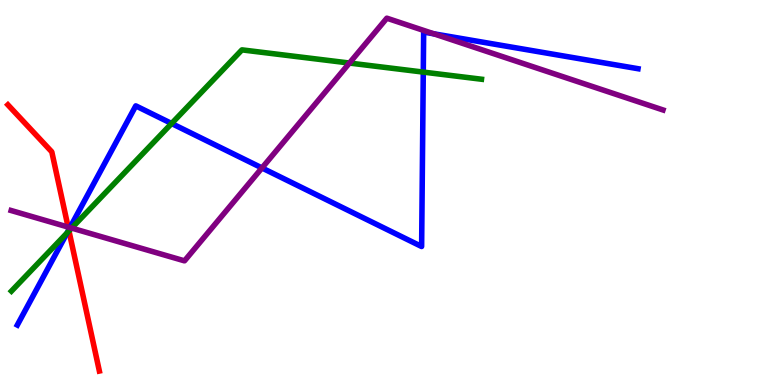[{'lines': ['blue', 'red'], 'intersections': [{'x': 0.887, 'y': 4.03}]}, {'lines': ['green', 'red'], 'intersections': [{'x': 0.89, 'y': 4.0}]}, {'lines': ['purple', 'red'], 'intersections': [{'x': 0.879, 'y': 4.1}]}, {'lines': ['blue', 'green'], 'intersections': [{'x': 0.867, 'y': 3.95}, {'x': 2.21, 'y': 6.79}, {'x': 5.46, 'y': 8.13}]}, {'lines': ['blue', 'purple'], 'intersections': [{'x': 0.903, 'y': 4.09}, {'x': 3.38, 'y': 5.64}, {'x': 5.6, 'y': 9.12}]}, {'lines': ['green', 'purple'], 'intersections': [{'x': 0.925, 'y': 4.08}, {'x': 4.51, 'y': 8.36}]}]